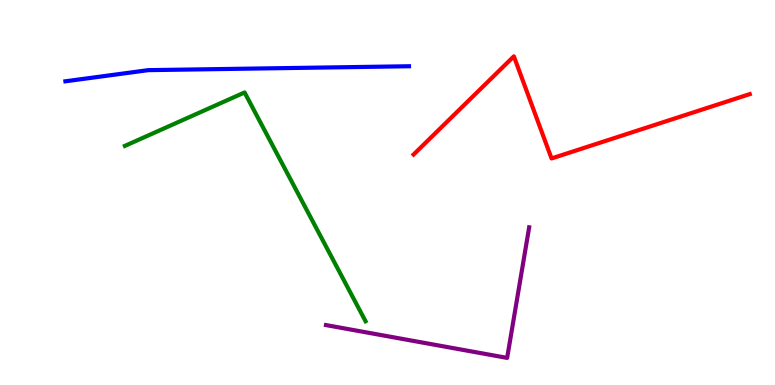[{'lines': ['blue', 'red'], 'intersections': []}, {'lines': ['green', 'red'], 'intersections': []}, {'lines': ['purple', 'red'], 'intersections': []}, {'lines': ['blue', 'green'], 'intersections': []}, {'lines': ['blue', 'purple'], 'intersections': []}, {'lines': ['green', 'purple'], 'intersections': []}]